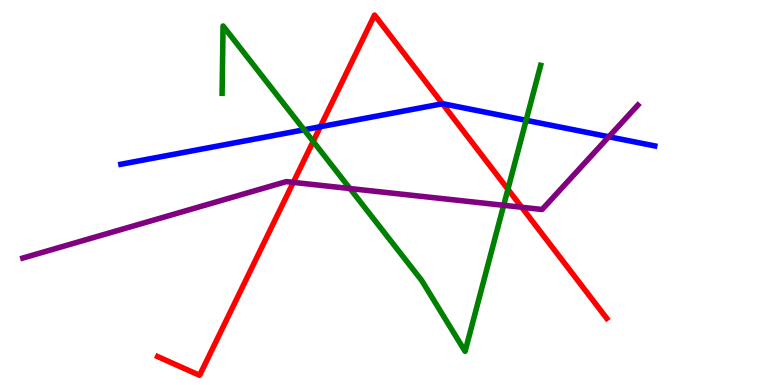[{'lines': ['blue', 'red'], 'intersections': [{'x': 4.13, 'y': 6.71}, {'x': 5.71, 'y': 7.31}]}, {'lines': ['green', 'red'], 'intersections': [{'x': 4.04, 'y': 6.33}, {'x': 6.55, 'y': 5.08}]}, {'lines': ['purple', 'red'], 'intersections': [{'x': 3.78, 'y': 5.26}, {'x': 6.73, 'y': 4.62}]}, {'lines': ['blue', 'green'], 'intersections': [{'x': 3.92, 'y': 6.63}, {'x': 6.79, 'y': 6.88}]}, {'lines': ['blue', 'purple'], 'intersections': [{'x': 7.86, 'y': 6.45}]}, {'lines': ['green', 'purple'], 'intersections': [{'x': 4.52, 'y': 5.1}, {'x': 6.5, 'y': 4.67}]}]